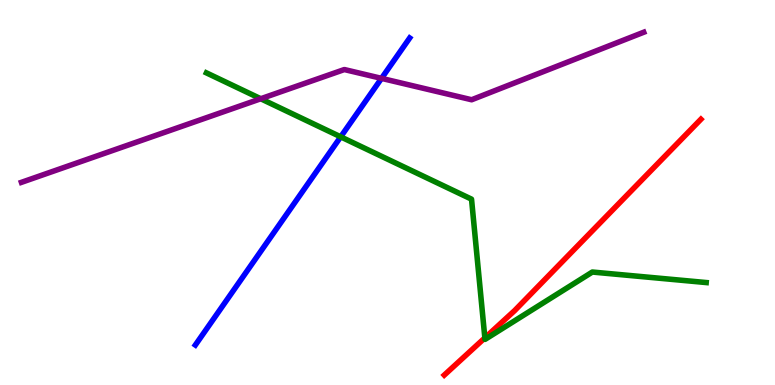[{'lines': ['blue', 'red'], 'intersections': []}, {'lines': ['green', 'red'], 'intersections': [{'x': 6.26, 'y': 1.22}]}, {'lines': ['purple', 'red'], 'intersections': []}, {'lines': ['blue', 'green'], 'intersections': [{'x': 4.4, 'y': 6.45}]}, {'lines': ['blue', 'purple'], 'intersections': [{'x': 4.92, 'y': 7.96}]}, {'lines': ['green', 'purple'], 'intersections': [{'x': 3.36, 'y': 7.44}]}]